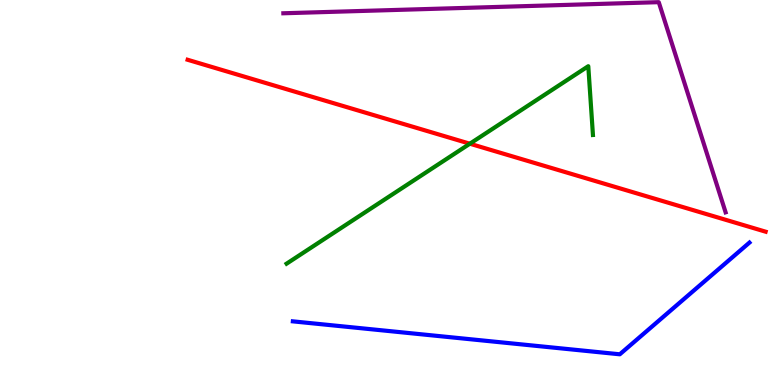[{'lines': ['blue', 'red'], 'intersections': []}, {'lines': ['green', 'red'], 'intersections': [{'x': 6.06, 'y': 6.27}]}, {'lines': ['purple', 'red'], 'intersections': []}, {'lines': ['blue', 'green'], 'intersections': []}, {'lines': ['blue', 'purple'], 'intersections': []}, {'lines': ['green', 'purple'], 'intersections': []}]